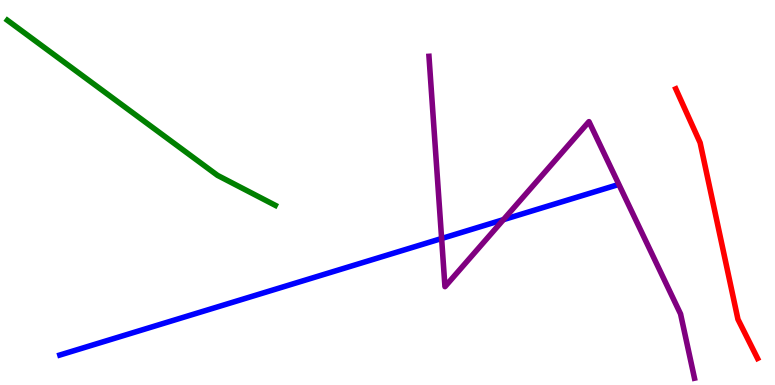[{'lines': ['blue', 'red'], 'intersections': []}, {'lines': ['green', 'red'], 'intersections': []}, {'lines': ['purple', 'red'], 'intersections': []}, {'lines': ['blue', 'green'], 'intersections': []}, {'lines': ['blue', 'purple'], 'intersections': [{'x': 5.7, 'y': 3.8}, {'x': 6.5, 'y': 4.29}]}, {'lines': ['green', 'purple'], 'intersections': []}]